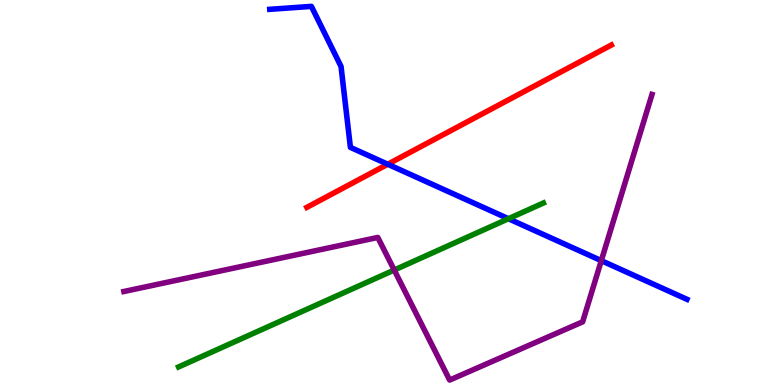[{'lines': ['blue', 'red'], 'intersections': [{'x': 5.0, 'y': 5.73}]}, {'lines': ['green', 'red'], 'intersections': []}, {'lines': ['purple', 'red'], 'intersections': []}, {'lines': ['blue', 'green'], 'intersections': [{'x': 6.56, 'y': 4.32}]}, {'lines': ['blue', 'purple'], 'intersections': [{'x': 7.76, 'y': 3.23}]}, {'lines': ['green', 'purple'], 'intersections': [{'x': 5.09, 'y': 2.99}]}]